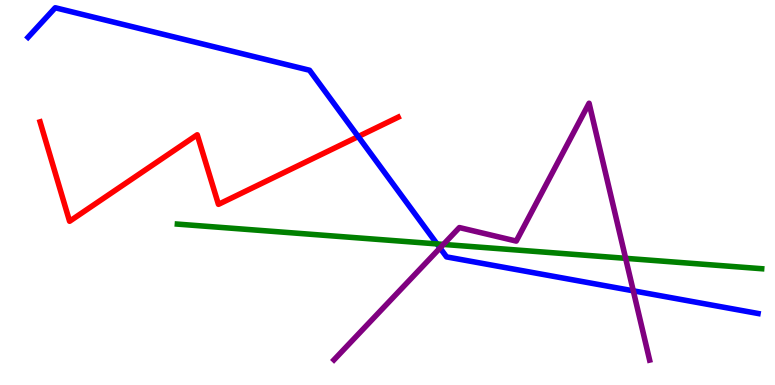[{'lines': ['blue', 'red'], 'intersections': [{'x': 4.62, 'y': 6.45}]}, {'lines': ['green', 'red'], 'intersections': []}, {'lines': ['purple', 'red'], 'intersections': []}, {'lines': ['blue', 'green'], 'intersections': [{'x': 5.64, 'y': 3.66}]}, {'lines': ['blue', 'purple'], 'intersections': [{'x': 5.68, 'y': 3.56}, {'x': 8.17, 'y': 2.45}]}, {'lines': ['green', 'purple'], 'intersections': [{'x': 5.72, 'y': 3.65}, {'x': 8.07, 'y': 3.29}]}]